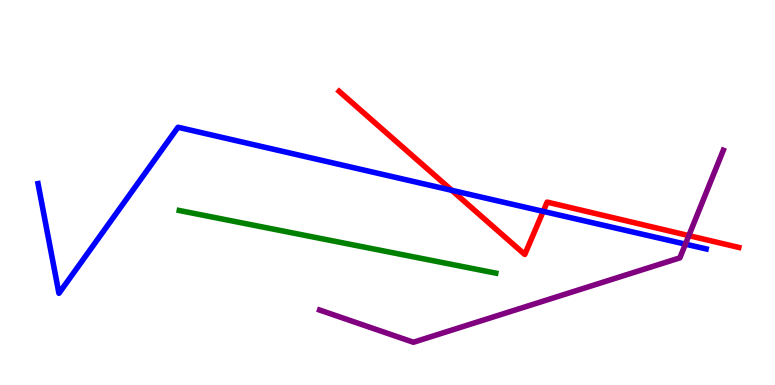[{'lines': ['blue', 'red'], 'intersections': [{'x': 5.83, 'y': 5.06}, {'x': 7.01, 'y': 4.51}]}, {'lines': ['green', 'red'], 'intersections': []}, {'lines': ['purple', 'red'], 'intersections': [{'x': 8.89, 'y': 3.88}]}, {'lines': ['blue', 'green'], 'intersections': []}, {'lines': ['blue', 'purple'], 'intersections': [{'x': 8.84, 'y': 3.66}]}, {'lines': ['green', 'purple'], 'intersections': []}]